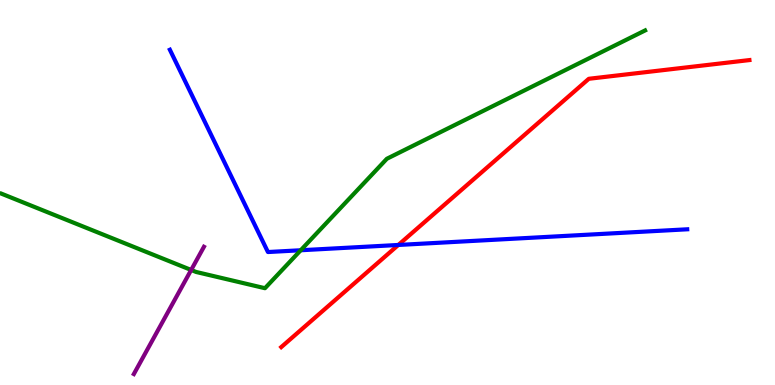[{'lines': ['blue', 'red'], 'intersections': [{'x': 5.14, 'y': 3.64}]}, {'lines': ['green', 'red'], 'intersections': []}, {'lines': ['purple', 'red'], 'intersections': []}, {'lines': ['blue', 'green'], 'intersections': [{'x': 3.88, 'y': 3.5}]}, {'lines': ['blue', 'purple'], 'intersections': []}, {'lines': ['green', 'purple'], 'intersections': [{'x': 2.47, 'y': 2.99}]}]